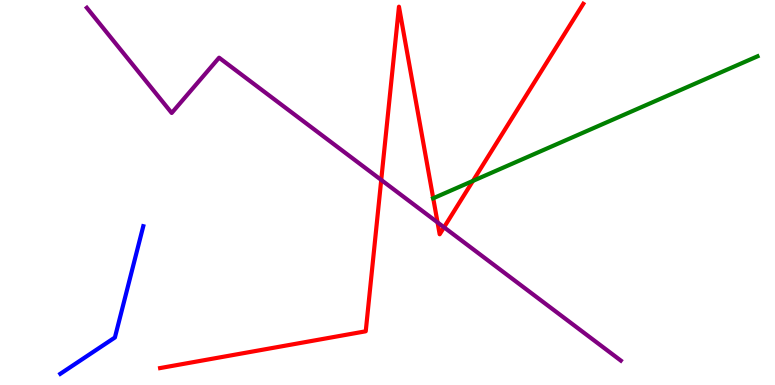[{'lines': ['blue', 'red'], 'intersections': []}, {'lines': ['green', 'red'], 'intersections': [{'x': 5.59, 'y': 4.85}, {'x': 6.1, 'y': 5.3}]}, {'lines': ['purple', 'red'], 'intersections': [{'x': 4.92, 'y': 5.33}, {'x': 5.65, 'y': 4.22}, {'x': 5.73, 'y': 4.1}]}, {'lines': ['blue', 'green'], 'intersections': []}, {'lines': ['blue', 'purple'], 'intersections': []}, {'lines': ['green', 'purple'], 'intersections': []}]